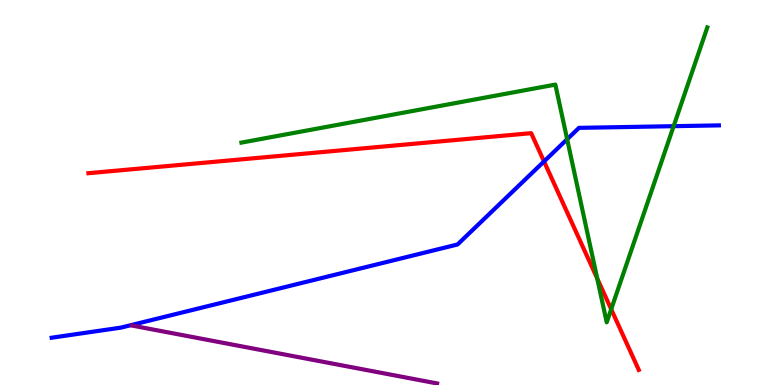[{'lines': ['blue', 'red'], 'intersections': [{'x': 7.02, 'y': 5.81}]}, {'lines': ['green', 'red'], 'intersections': [{'x': 7.71, 'y': 2.77}, {'x': 7.89, 'y': 1.97}]}, {'lines': ['purple', 'red'], 'intersections': []}, {'lines': ['blue', 'green'], 'intersections': [{'x': 7.32, 'y': 6.38}, {'x': 8.69, 'y': 6.72}]}, {'lines': ['blue', 'purple'], 'intersections': []}, {'lines': ['green', 'purple'], 'intersections': []}]